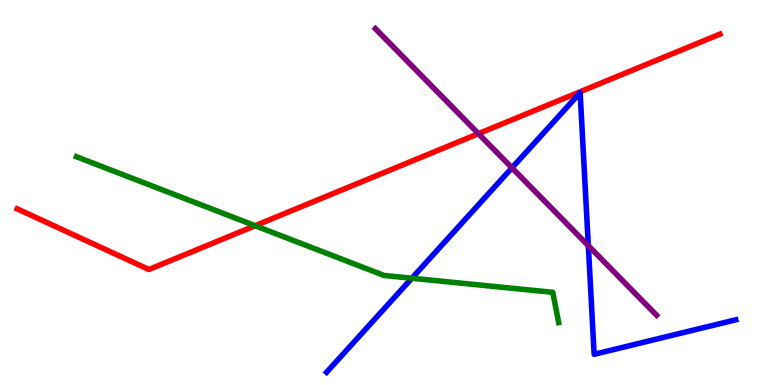[{'lines': ['blue', 'red'], 'intersections': []}, {'lines': ['green', 'red'], 'intersections': [{'x': 3.29, 'y': 4.14}]}, {'lines': ['purple', 'red'], 'intersections': [{'x': 6.17, 'y': 6.53}]}, {'lines': ['blue', 'green'], 'intersections': [{'x': 5.31, 'y': 2.77}]}, {'lines': ['blue', 'purple'], 'intersections': [{'x': 6.61, 'y': 5.64}, {'x': 7.59, 'y': 3.62}]}, {'lines': ['green', 'purple'], 'intersections': []}]